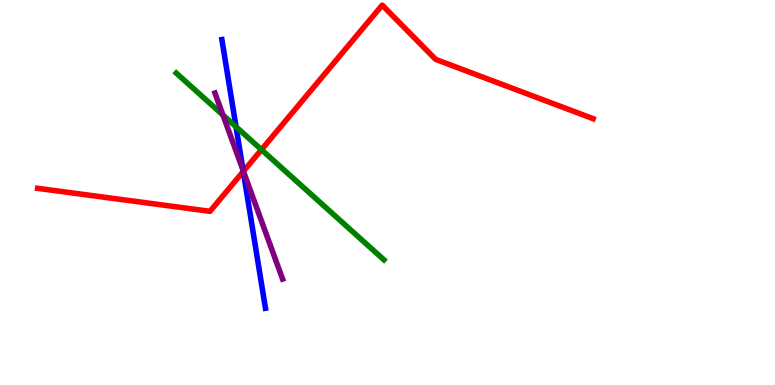[{'lines': ['blue', 'red'], 'intersections': [{'x': 3.14, 'y': 5.55}]}, {'lines': ['green', 'red'], 'intersections': [{'x': 3.37, 'y': 6.11}]}, {'lines': ['purple', 'red'], 'intersections': [{'x': 3.14, 'y': 5.55}]}, {'lines': ['blue', 'green'], 'intersections': [{'x': 3.05, 'y': 6.71}]}, {'lines': ['blue', 'purple'], 'intersections': [{'x': 3.14, 'y': 5.57}]}, {'lines': ['green', 'purple'], 'intersections': [{'x': 2.88, 'y': 7.01}]}]